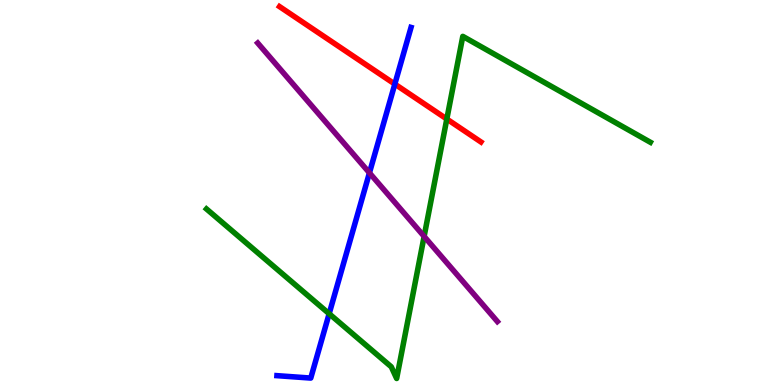[{'lines': ['blue', 'red'], 'intersections': [{'x': 5.09, 'y': 7.82}]}, {'lines': ['green', 'red'], 'intersections': [{'x': 5.77, 'y': 6.91}]}, {'lines': ['purple', 'red'], 'intersections': []}, {'lines': ['blue', 'green'], 'intersections': [{'x': 4.25, 'y': 1.85}]}, {'lines': ['blue', 'purple'], 'intersections': [{'x': 4.77, 'y': 5.51}]}, {'lines': ['green', 'purple'], 'intersections': [{'x': 5.47, 'y': 3.86}]}]